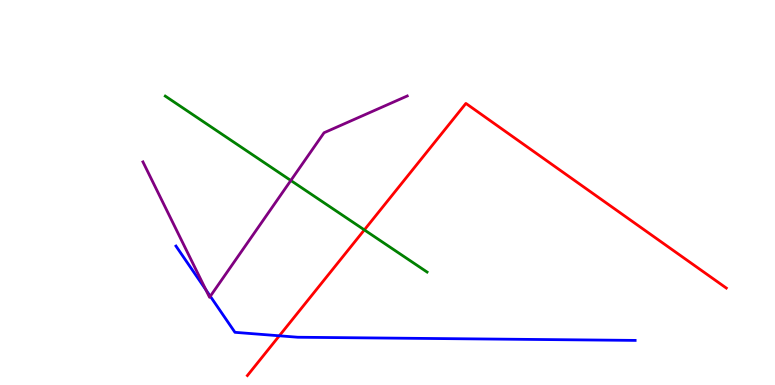[{'lines': ['blue', 'red'], 'intersections': [{'x': 3.6, 'y': 1.28}]}, {'lines': ['green', 'red'], 'intersections': [{'x': 4.7, 'y': 4.03}]}, {'lines': ['purple', 'red'], 'intersections': []}, {'lines': ['blue', 'green'], 'intersections': []}, {'lines': ['blue', 'purple'], 'intersections': [{'x': 2.66, 'y': 2.47}, {'x': 2.71, 'y': 2.3}]}, {'lines': ['green', 'purple'], 'intersections': [{'x': 3.75, 'y': 5.31}]}]